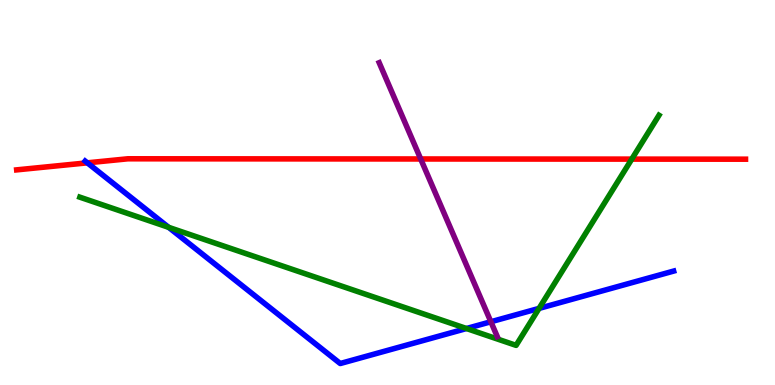[{'lines': ['blue', 'red'], 'intersections': [{'x': 1.13, 'y': 5.77}]}, {'lines': ['green', 'red'], 'intersections': [{'x': 8.15, 'y': 5.87}]}, {'lines': ['purple', 'red'], 'intersections': [{'x': 5.43, 'y': 5.87}]}, {'lines': ['blue', 'green'], 'intersections': [{'x': 2.18, 'y': 4.1}, {'x': 6.02, 'y': 1.47}, {'x': 6.96, 'y': 1.99}]}, {'lines': ['blue', 'purple'], 'intersections': [{'x': 6.33, 'y': 1.64}]}, {'lines': ['green', 'purple'], 'intersections': []}]